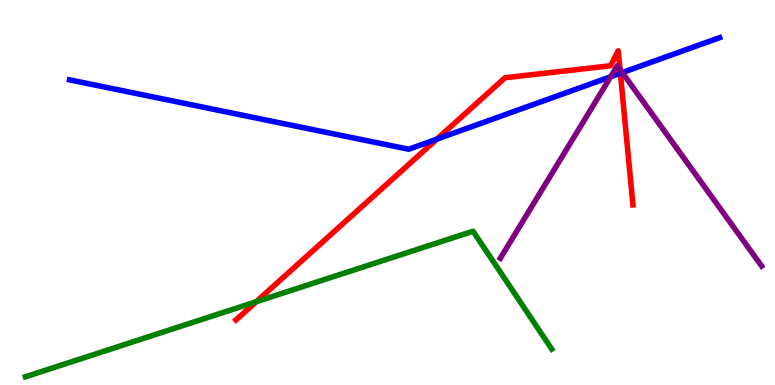[{'lines': ['blue', 'red'], 'intersections': [{'x': 5.64, 'y': 6.39}, {'x': 8.0, 'y': 8.1}]}, {'lines': ['green', 'red'], 'intersections': [{'x': 3.31, 'y': 2.16}]}, {'lines': ['purple', 'red'], 'intersections': [{'x': 8.0, 'y': 8.2}]}, {'lines': ['blue', 'green'], 'intersections': []}, {'lines': ['blue', 'purple'], 'intersections': [{'x': 7.88, 'y': 8.01}, {'x': 8.03, 'y': 8.11}]}, {'lines': ['green', 'purple'], 'intersections': []}]